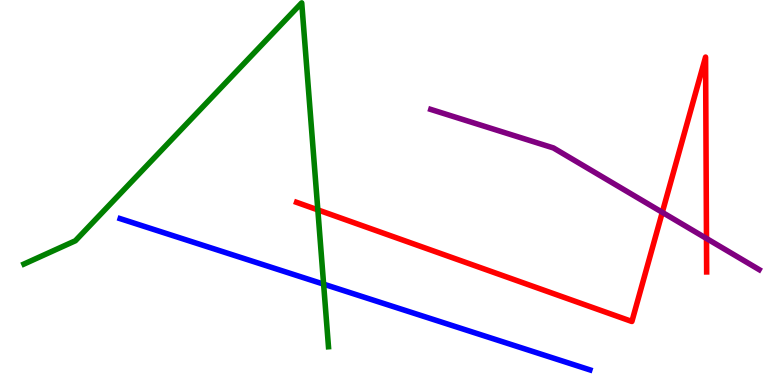[{'lines': ['blue', 'red'], 'intersections': []}, {'lines': ['green', 'red'], 'intersections': [{'x': 4.1, 'y': 4.55}]}, {'lines': ['purple', 'red'], 'intersections': [{'x': 8.55, 'y': 4.48}, {'x': 9.12, 'y': 3.81}]}, {'lines': ['blue', 'green'], 'intersections': [{'x': 4.18, 'y': 2.62}]}, {'lines': ['blue', 'purple'], 'intersections': []}, {'lines': ['green', 'purple'], 'intersections': []}]